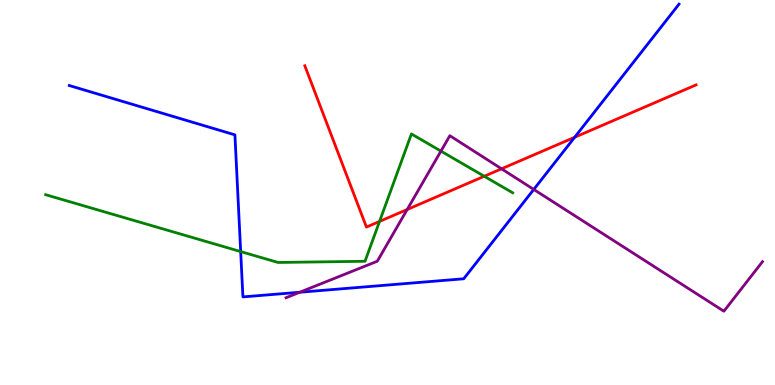[{'lines': ['blue', 'red'], 'intersections': [{'x': 7.42, 'y': 6.43}]}, {'lines': ['green', 'red'], 'intersections': [{'x': 4.9, 'y': 4.25}, {'x': 6.25, 'y': 5.42}]}, {'lines': ['purple', 'red'], 'intersections': [{'x': 5.25, 'y': 4.56}, {'x': 6.47, 'y': 5.62}]}, {'lines': ['blue', 'green'], 'intersections': [{'x': 3.11, 'y': 3.47}]}, {'lines': ['blue', 'purple'], 'intersections': [{'x': 3.87, 'y': 2.41}, {'x': 6.89, 'y': 5.08}]}, {'lines': ['green', 'purple'], 'intersections': [{'x': 5.69, 'y': 6.08}]}]